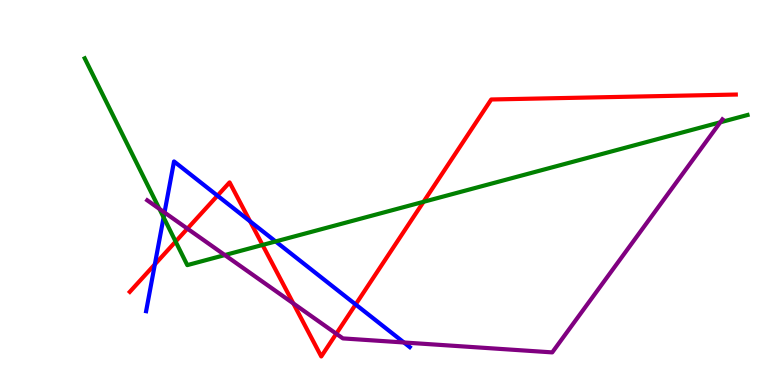[{'lines': ['blue', 'red'], 'intersections': [{'x': 2.0, 'y': 3.13}, {'x': 2.81, 'y': 4.92}, {'x': 3.23, 'y': 4.25}, {'x': 4.59, 'y': 2.09}]}, {'lines': ['green', 'red'], 'intersections': [{'x': 2.27, 'y': 3.73}, {'x': 3.39, 'y': 3.64}, {'x': 5.46, 'y': 4.76}]}, {'lines': ['purple', 'red'], 'intersections': [{'x': 2.42, 'y': 4.06}, {'x': 3.78, 'y': 2.12}, {'x': 4.34, 'y': 1.33}]}, {'lines': ['blue', 'green'], 'intersections': [{'x': 2.11, 'y': 4.35}, {'x': 3.56, 'y': 3.73}]}, {'lines': ['blue', 'purple'], 'intersections': [{'x': 2.12, 'y': 4.48}, {'x': 5.21, 'y': 1.1}]}, {'lines': ['green', 'purple'], 'intersections': [{'x': 2.06, 'y': 4.57}, {'x': 2.9, 'y': 3.37}, {'x': 9.29, 'y': 6.82}]}]